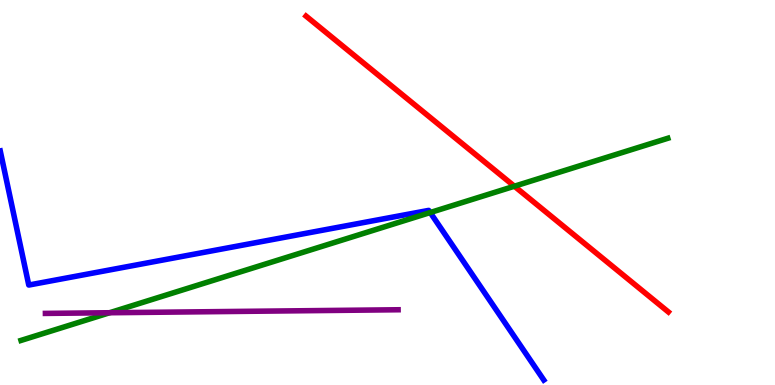[{'lines': ['blue', 'red'], 'intersections': []}, {'lines': ['green', 'red'], 'intersections': [{'x': 6.64, 'y': 5.16}]}, {'lines': ['purple', 'red'], 'intersections': []}, {'lines': ['blue', 'green'], 'intersections': [{'x': 5.55, 'y': 4.48}]}, {'lines': ['blue', 'purple'], 'intersections': []}, {'lines': ['green', 'purple'], 'intersections': [{'x': 1.41, 'y': 1.88}]}]